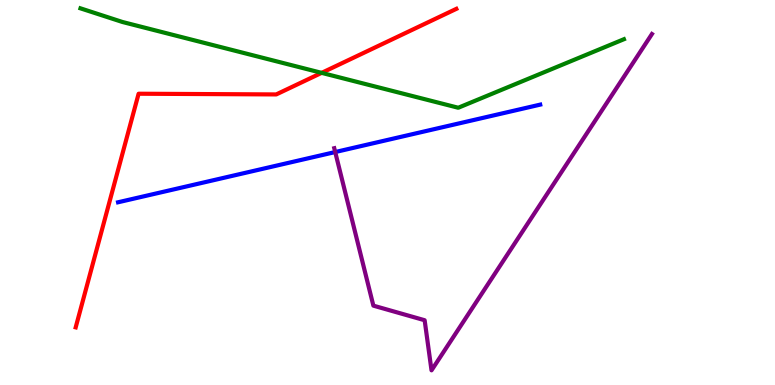[{'lines': ['blue', 'red'], 'intersections': []}, {'lines': ['green', 'red'], 'intersections': [{'x': 4.15, 'y': 8.11}]}, {'lines': ['purple', 'red'], 'intersections': []}, {'lines': ['blue', 'green'], 'intersections': []}, {'lines': ['blue', 'purple'], 'intersections': [{'x': 4.33, 'y': 6.05}]}, {'lines': ['green', 'purple'], 'intersections': []}]